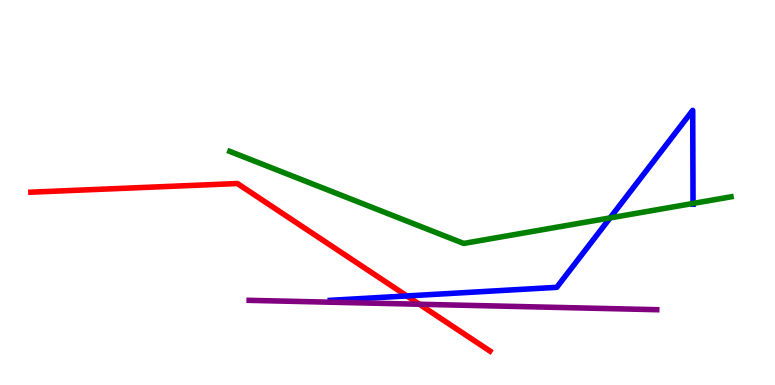[{'lines': ['blue', 'red'], 'intersections': [{'x': 5.25, 'y': 2.31}]}, {'lines': ['green', 'red'], 'intersections': []}, {'lines': ['purple', 'red'], 'intersections': [{'x': 5.41, 'y': 2.1}]}, {'lines': ['blue', 'green'], 'intersections': [{'x': 7.87, 'y': 4.34}, {'x': 8.94, 'y': 4.72}]}, {'lines': ['blue', 'purple'], 'intersections': []}, {'lines': ['green', 'purple'], 'intersections': []}]